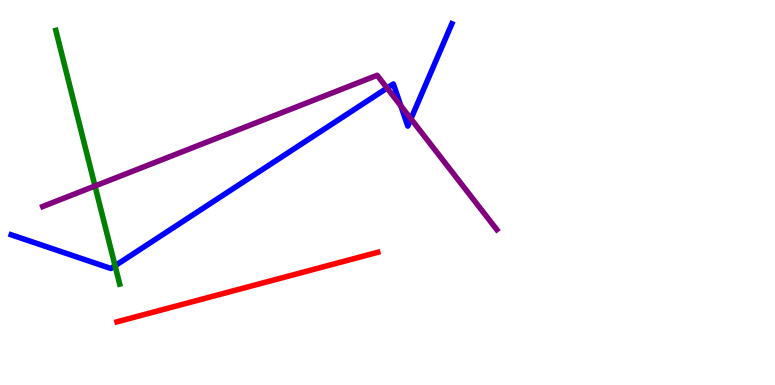[{'lines': ['blue', 'red'], 'intersections': []}, {'lines': ['green', 'red'], 'intersections': []}, {'lines': ['purple', 'red'], 'intersections': []}, {'lines': ['blue', 'green'], 'intersections': [{'x': 1.48, 'y': 3.1}]}, {'lines': ['blue', 'purple'], 'intersections': [{'x': 4.99, 'y': 7.71}, {'x': 5.17, 'y': 7.25}, {'x': 5.3, 'y': 6.91}]}, {'lines': ['green', 'purple'], 'intersections': [{'x': 1.23, 'y': 5.17}]}]